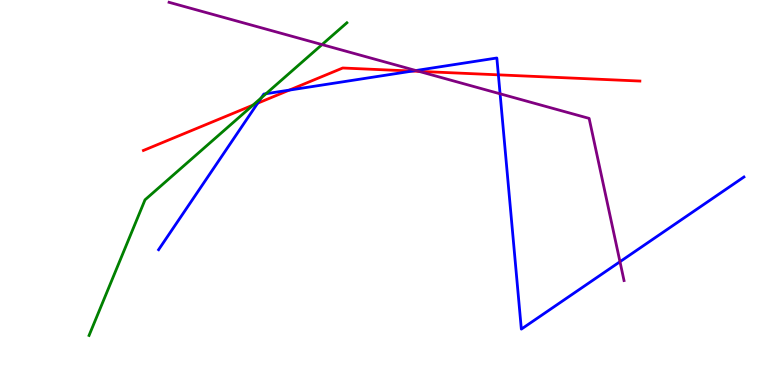[{'lines': ['blue', 'red'], 'intersections': [{'x': 3.32, 'y': 7.32}, {'x': 3.73, 'y': 7.66}, {'x': 5.32, 'y': 8.15}, {'x': 6.43, 'y': 8.06}]}, {'lines': ['green', 'red'], 'intersections': [{'x': 3.26, 'y': 7.27}]}, {'lines': ['purple', 'red'], 'intersections': [{'x': 5.4, 'y': 8.15}]}, {'lines': ['blue', 'green'], 'intersections': [{'x': 3.37, 'y': 7.46}, {'x': 3.43, 'y': 7.57}]}, {'lines': ['blue', 'purple'], 'intersections': [{'x': 5.37, 'y': 8.17}, {'x': 6.45, 'y': 7.56}, {'x': 8.0, 'y': 3.2}]}, {'lines': ['green', 'purple'], 'intersections': [{'x': 4.16, 'y': 8.84}]}]